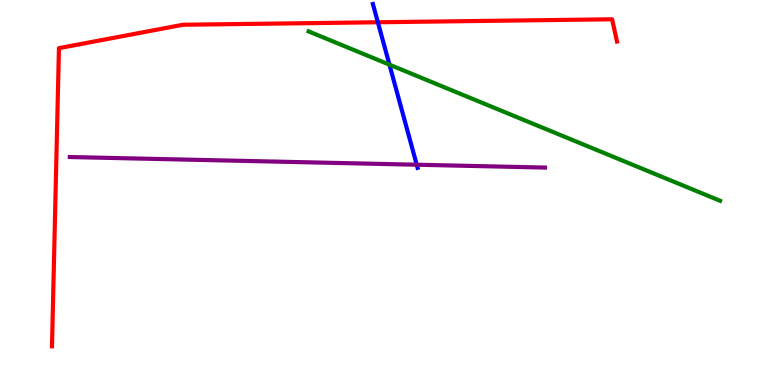[{'lines': ['blue', 'red'], 'intersections': [{'x': 4.88, 'y': 9.42}]}, {'lines': ['green', 'red'], 'intersections': []}, {'lines': ['purple', 'red'], 'intersections': []}, {'lines': ['blue', 'green'], 'intersections': [{'x': 5.03, 'y': 8.32}]}, {'lines': ['blue', 'purple'], 'intersections': [{'x': 5.38, 'y': 5.72}]}, {'lines': ['green', 'purple'], 'intersections': []}]